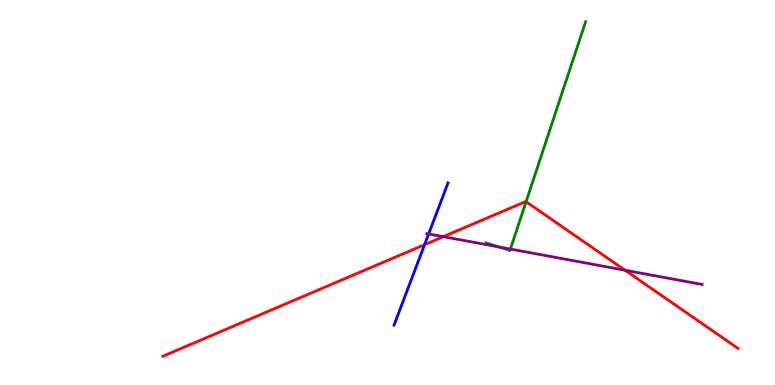[{'lines': ['blue', 'red'], 'intersections': [{'x': 5.48, 'y': 3.64}]}, {'lines': ['green', 'red'], 'intersections': [{'x': 6.79, 'y': 4.76}]}, {'lines': ['purple', 'red'], 'intersections': [{'x': 5.72, 'y': 3.85}, {'x': 8.07, 'y': 2.98}]}, {'lines': ['blue', 'green'], 'intersections': []}, {'lines': ['blue', 'purple'], 'intersections': [{'x': 5.53, 'y': 3.92}]}, {'lines': ['green', 'purple'], 'intersections': [{'x': 6.44, 'y': 3.59}, {'x': 6.59, 'y': 3.53}]}]